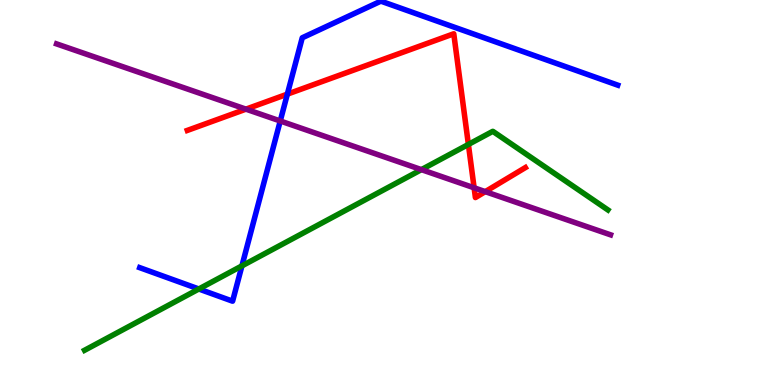[{'lines': ['blue', 'red'], 'intersections': [{'x': 3.71, 'y': 7.55}]}, {'lines': ['green', 'red'], 'intersections': [{'x': 6.04, 'y': 6.25}]}, {'lines': ['purple', 'red'], 'intersections': [{'x': 3.17, 'y': 7.16}, {'x': 6.12, 'y': 5.12}, {'x': 6.26, 'y': 5.02}]}, {'lines': ['blue', 'green'], 'intersections': [{'x': 2.57, 'y': 2.49}, {'x': 3.12, 'y': 3.09}]}, {'lines': ['blue', 'purple'], 'intersections': [{'x': 3.62, 'y': 6.86}]}, {'lines': ['green', 'purple'], 'intersections': [{'x': 5.44, 'y': 5.59}]}]